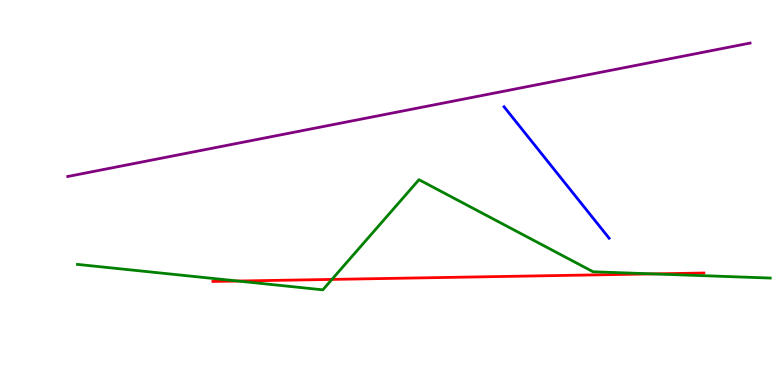[{'lines': ['blue', 'red'], 'intersections': []}, {'lines': ['green', 'red'], 'intersections': [{'x': 3.07, 'y': 2.7}, {'x': 4.28, 'y': 2.74}, {'x': 8.43, 'y': 2.89}]}, {'lines': ['purple', 'red'], 'intersections': []}, {'lines': ['blue', 'green'], 'intersections': []}, {'lines': ['blue', 'purple'], 'intersections': []}, {'lines': ['green', 'purple'], 'intersections': []}]